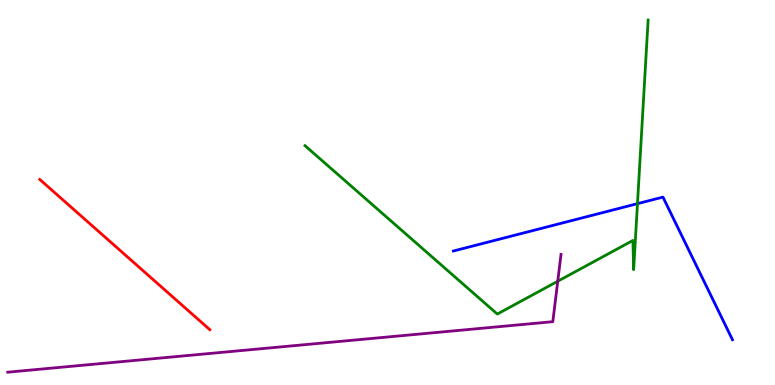[{'lines': ['blue', 'red'], 'intersections': []}, {'lines': ['green', 'red'], 'intersections': []}, {'lines': ['purple', 'red'], 'intersections': []}, {'lines': ['blue', 'green'], 'intersections': [{'x': 8.23, 'y': 4.71}]}, {'lines': ['blue', 'purple'], 'intersections': []}, {'lines': ['green', 'purple'], 'intersections': [{'x': 7.2, 'y': 2.69}]}]